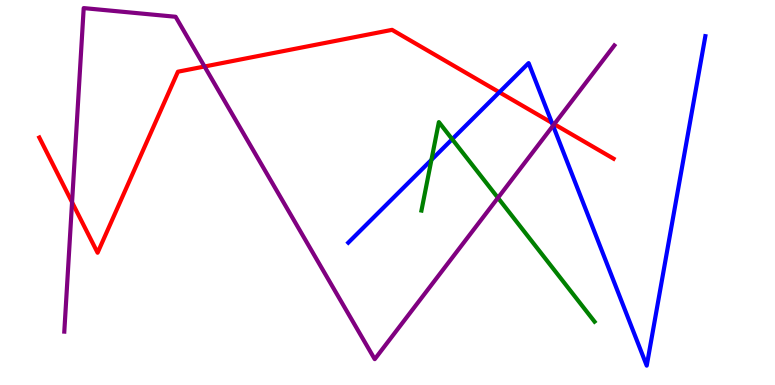[{'lines': ['blue', 'red'], 'intersections': [{'x': 6.44, 'y': 7.6}, {'x': 7.12, 'y': 6.81}]}, {'lines': ['green', 'red'], 'intersections': []}, {'lines': ['purple', 'red'], 'intersections': [{'x': 0.93, 'y': 4.75}, {'x': 2.64, 'y': 8.27}, {'x': 7.15, 'y': 6.77}]}, {'lines': ['blue', 'green'], 'intersections': [{'x': 5.57, 'y': 5.85}, {'x': 5.83, 'y': 6.38}]}, {'lines': ['blue', 'purple'], 'intersections': [{'x': 7.14, 'y': 6.74}]}, {'lines': ['green', 'purple'], 'intersections': [{'x': 6.43, 'y': 4.86}]}]